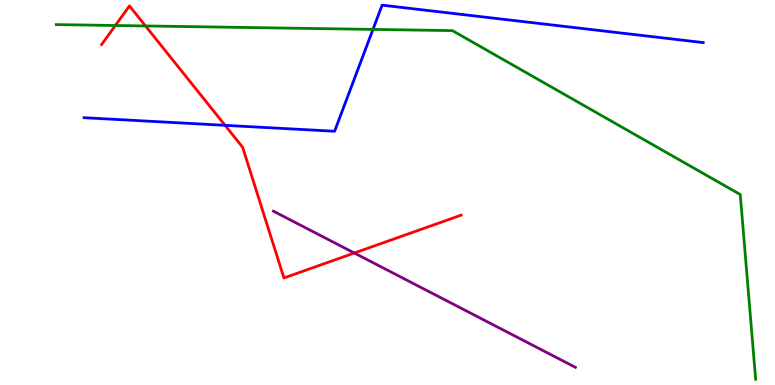[{'lines': ['blue', 'red'], 'intersections': [{'x': 2.9, 'y': 6.74}]}, {'lines': ['green', 'red'], 'intersections': [{'x': 1.49, 'y': 9.34}, {'x': 1.88, 'y': 9.33}]}, {'lines': ['purple', 'red'], 'intersections': [{'x': 4.57, 'y': 3.43}]}, {'lines': ['blue', 'green'], 'intersections': [{'x': 4.81, 'y': 9.24}]}, {'lines': ['blue', 'purple'], 'intersections': []}, {'lines': ['green', 'purple'], 'intersections': []}]